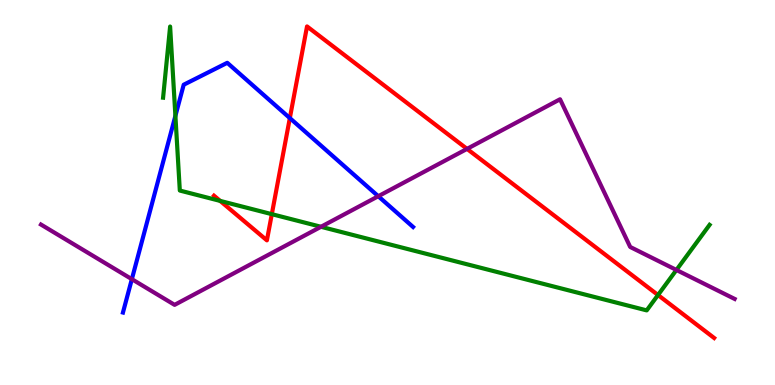[{'lines': ['blue', 'red'], 'intersections': [{'x': 3.74, 'y': 6.93}]}, {'lines': ['green', 'red'], 'intersections': [{'x': 2.84, 'y': 4.78}, {'x': 3.51, 'y': 4.44}, {'x': 8.49, 'y': 2.34}]}, {'lines': ['purple', 'red'], 'intersections': [{'x': 6.03, 'y': 6.13}]}, {'lines': ['blue', 'green'], 'intersections': [{'x': 2.26, 'y': 6.99}]}, {'lines': ['blue', 'purple'], 'intersections': [{'x': 1.7, 'y': 2.75}, {'x': 4.88, 'y': 4.9}]}, {'lines': ['green', 'purple'], 'intersections': [{'x': 4.14, 'y': 4.11}, {'x': 8.73, 'y': 2.99}]}]